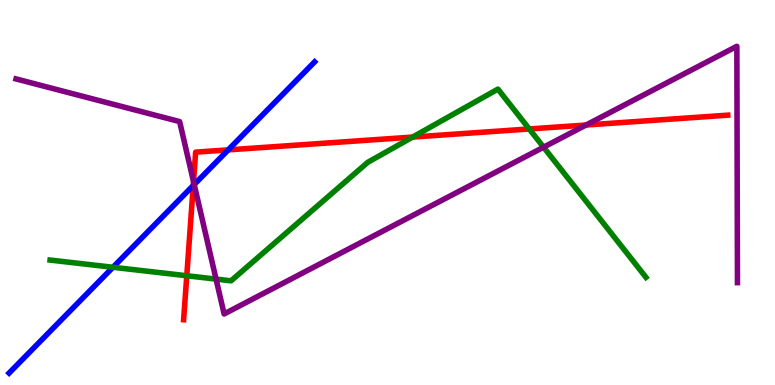[{'lines': ['blue', 'red'], 'intersections': [{'x': 2.49, 'y': 5.18}, {'x': 2.94, 'y': 6.11}]}, {'lines': ['green', 'red'], 'intersections': [{'x': 2.41, 'y': 2.84}, {'x': 5.32, 'y': 6.44}, {'x': 6.83, 'y': 6.65}]}, {'lines': ['purple', 'red'], 'intersections': [{'x': 2.5, 'y': 5.28}, {'x': 7.56, 'y': 6.75}]}, {'lines': ['blue', 'green'], 'intersections': [{'x': 1.46, 'y': 3.06}]}, {'lines': ['blue', 'purple'], 'intersections': [{'x': 2.51, 'y': 5.21}]}, {'lines': ['green', 'purple'], 'intersections': [{'x': 2.79, 'y': 2.75}, {'x': 7.01, 'y': 6.18}]}]